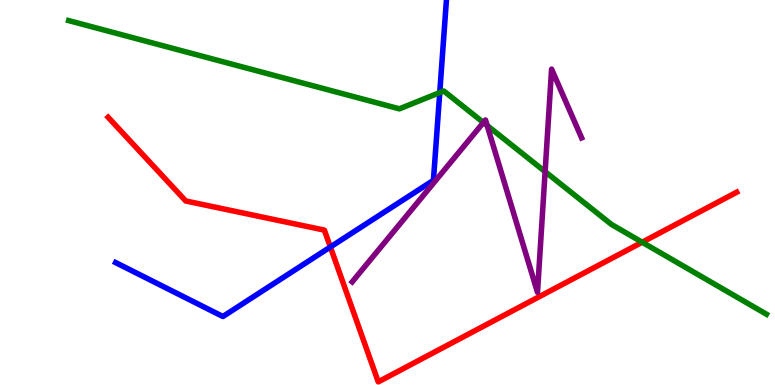[{'lines': ['blue', 'red'], 'intersections': [{'x': 4.26, 'y': 3.58}]}, {'lines': ['green', 'red'], 'intersections': [{'x': 8.29, 'y': 3.71}]}, {'lines': ['purple', 'red'], 'intersections': []}, {'lines': ['blue', 'green'], 'intersections': [{'x': 5.67, 'y': 7.6}]}, {'lines': ['blue', 'purple'], 'intersections': []}, {'lines': ['green', 'purple'], 'intersections': [{'x': 6.24, 'y': 6.82}, {'x': 6.29, 'y': 6.74}, {'x': 7.03, 'y': 5.54}]}]